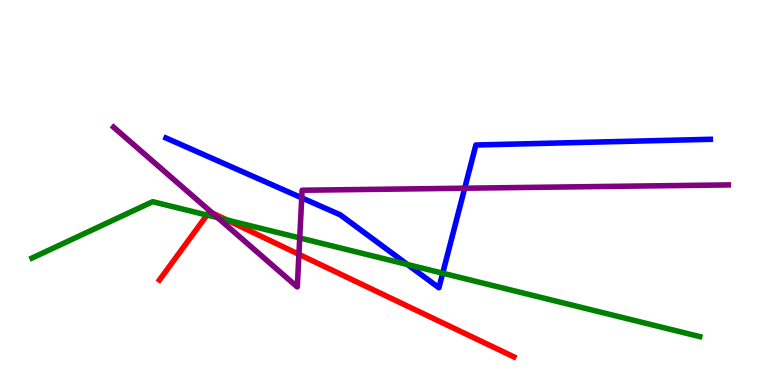[{'lines': ['blue', 'red'], 'intersections': []}, {'lines': ['green', 'red'], 'intersections': [{'x': 2.67, 'y': 4.41}, {'x': 2.93, 'y': 4.29}]}, {'lines': ['purple', 'red'], 'intersections': [{'x': 2.74, 'y': 4.47}, {'x': 3.86, 'y': 3.39}]}, {'lines': ['blue', 'green'], 'intersections': [{'x': 5.26, 'y': 3.13}, {'x': 5.71, 'y': 2.9}]}, {'lines': ['blue', 'purple'], 'intersections': [{'x': 3.89, 'y': 4.86}, {'x': 6.0, 'y': 5.11}]}, {'lines': ['green', 'purple'], 'intersections': [{'x': 2.81, 'y': 4.35}, {'x': 3.87, 'y': 3.82}]}]